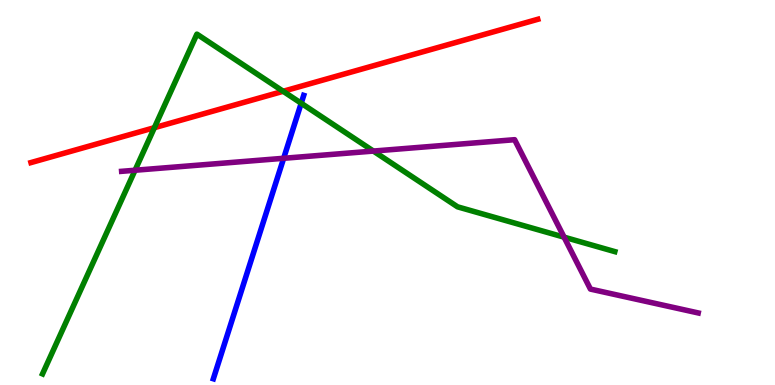[{'lines': ['blue', 'red'], 'intersections': []}, {'lines': ['green', 'red'], 'intersections': [{'x': 1.99, 'y': 6.68}, {'x': 3.65, 'y': 7.63}]}, {'lines': ['purple', 'red'], 'intersections': []}, {'lines': ['blue', 'green'], 'intersections': [{'x': 3.89, 'y': 7.32}]}, {'lines': ['blue', 'purple'], 'intersections': [{'x': 3.66, 'y': 5.89}]}, {'lines': ['green', 'purple'], 'intersections': [{'x': 1.74, 'y': 5.58}, {'x': 4.82, 'y': 6.08}, {'x': 7.28, 'y': 3.84}]}]